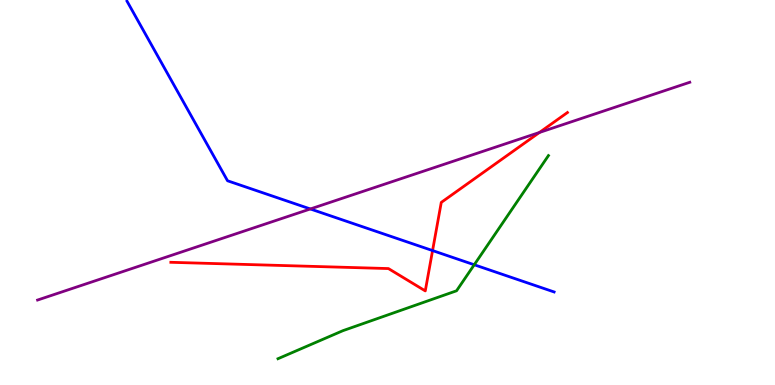[{'lines': ['blue', 'red'], 'intersections': [{'x': 5.58, 'y': 3.49}]}, {'lines': ['green', 'red'], 'intersections': []}, {'lines': ['purple', 'red'], 'intersections': [{'x': 6.96, 'y': 6.56}]}, {'lines': ['blue', 'green'], 'intersections': [{'x': 6.12, 'y': 3.12}]}, {'lines': ['blue', 'purple'], 'intersections': [{'x': 4.0, 'y': 4.57}]}, {'lines': ['green', 'purple'], 'intersections': []}]